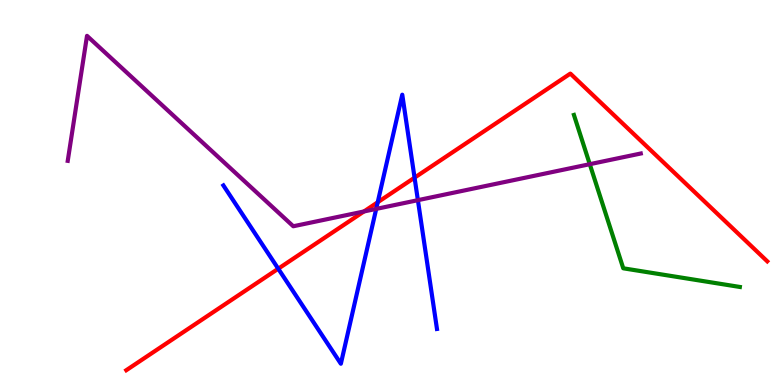[{'lines': ['blue', 'red'], 'intersections': [{'x': 3.59, 'y': 3.02}, {'x': 4.87, 'y': 4.75}, {'x': 5.35, 'y': 5.39}]}, {'lines': ['green', 'red'], 'intersections': []}, {'lines': ['purple', 'red'], 'intersections': [{'x': 4.7, 'y': 4.51}]}, {'lines': ['blue', 'green'], 'intersections': []}, {'lines': ['blue', 'purple'], 'intersections': [{'x': 4.85, 'y': 4.57}, {'x': 5.39, 'y': 4.8}]}, {'lines': ['green', 'purple'], 'intersections': [{'x': 7.61, 'y': 5.74}]}]